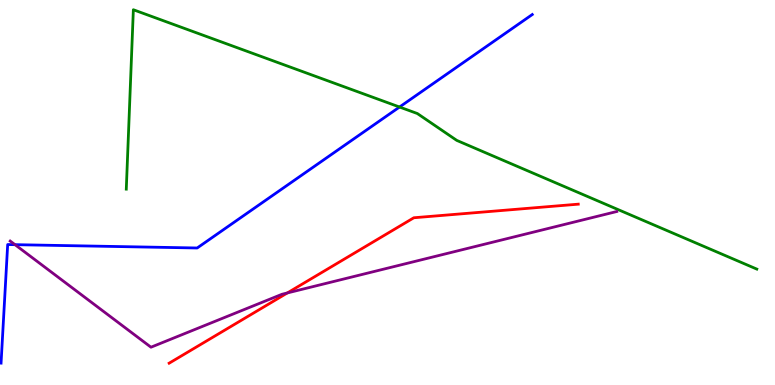[{'lines': ['blue', 'red'], 'intersections': []}, {'lines': ['green', 'red'], 'intersections': []}, {'lines': ['purple', 'red'], 'intersections': [{'x': 3.71, 'y': 2.39}]}, {'lines': ['blue', 'green'], 'intersections': [{'x': 5.16, 'y': 7.22}]}, {'lines': ['blue', 'purple'], 'intersections': [{'x': 0.194, 'y': 3.65}]}, {'lines': ['green', 'purple'], 'intersections': []}]